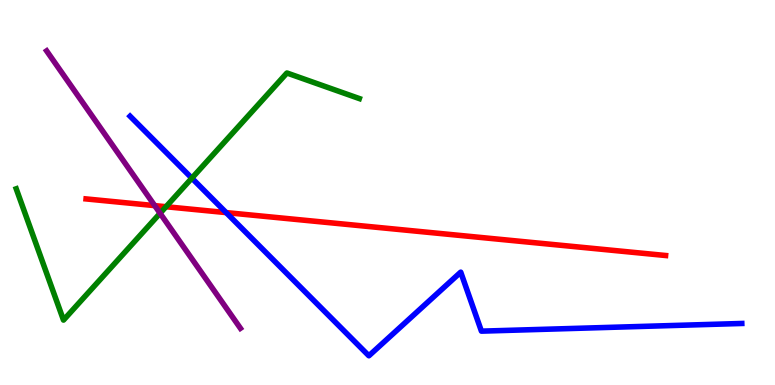[{'lines': ['blue', 'red'], 'intersections': [{'x': 2.92, 'y': 4.48}]}, {'lines': ['green', 'red'], 'intersections': [{'x': 2.14, 'y': 4.63}]}, {'lines': ['purple', 'red'], 'intersections': [{'x': 2.0, 'y': 4.66}]}, {'lines': ['blue', 'green'], 'intersections': [{'x': 2.48, 'y': 5.37}]}, {'lines': ['blue', 'purple'], 'intersections': []}, {'lines': ['green', 'purple'], 'intersections': [{'x': 2.07, 'y': 4.46}]}]